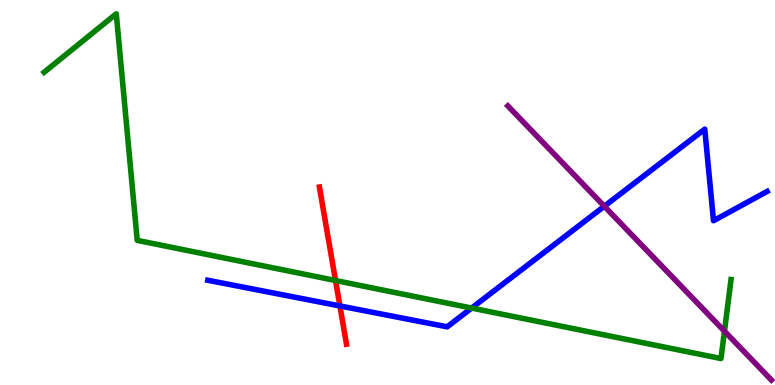[{'lines': ['blue', 'red'], 'intersections': [{'x': 4.39, 'y': 2.05}]}, {'lines': ['green', 'red'], 'intersections': [{'x': 4.33, 'y': 2.71}]}, {'lines': ['purple', 'red'], 'intersections': []}, {'lines': ['blue', 'green'], 'intersections': [{'x': 6.09, 'y': 2.0}]}, {'lines': ['blue', 'purple'], 'intersections': [{'x': 7.8, 'y': 4.64}]}, {'lines': ['green', 'purple'], 'intersections': [{'x': 9.35, 'y': 1.4}]}]